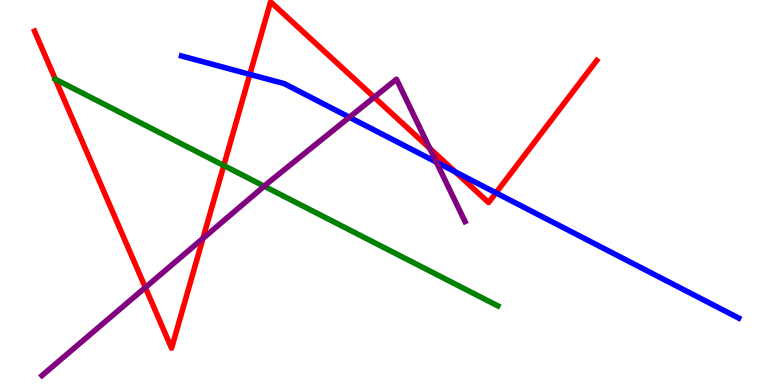[{'lines': ['blue', 'red'], 'intersections': [{'x': 3.22, 'y': 8.07}, {'x': 5.87, 'y': 5.54}, {'x': 6.4, 'y': 4.99}]}, {'lines': ['green', 'red'], 'intersections': [{'x': 0.714, 'y': 7.94}, {'x': 2.89, 'y': 5.7}]}, {'lines': ['purple', 'red'], 'intersections': [{'x': 1.88, 'y': 2.53}, {'x': 2.62, 'y': 3.81}, {'x': 4.83, 'y': 7.47}, {'x': 5.55, 'y': 6.14}]}, {'lines': ['blue', 'green'], 'intersections': []}, {'lines': ['blue', 'purple'], 'intersections': [{'x': 4.51, 'y': 6.95}, {'x': 5.63, 'y': 5.79}]}, {'lines': ['green', 'purple'], 'intersections': [{'x': 3.41, 'y': 5.16}]}]